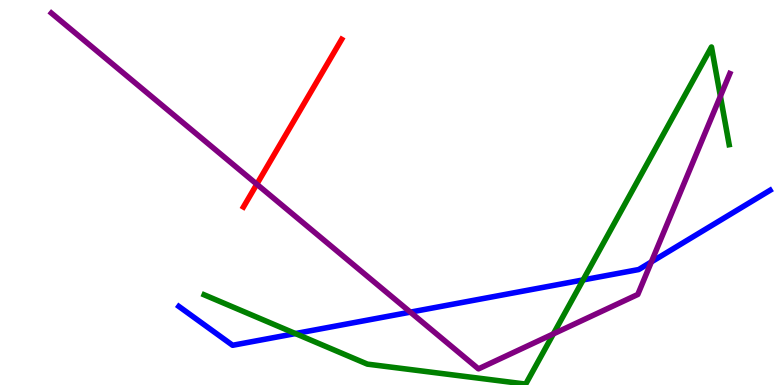[{'lines': ['blue', 'red'], 'intersections': []}, {'lines': ['green', 'red'], 'intersections': []}, {'lines': ['purple', 'red'], 'intersections': [{'x': 3.31, 'y': 5.22}]}, {'lines': ['blue', 'green'], 'intersections': [{'x': 3.81, 'y': 1.34}, {'x': 7.52, 'y': 2.73}]}, {'lines': ['blue', 'purple'], 'intersections': [{'x': 5.3, 'y': 1.89}, {'x': 8.4, 'y': 3.2}]}, {'lines': ['green', 'purple'], 'intersections': [{'x': 7.14, 'y': 1.33}, {'x': 9.3, 'y': 7.5}]}]